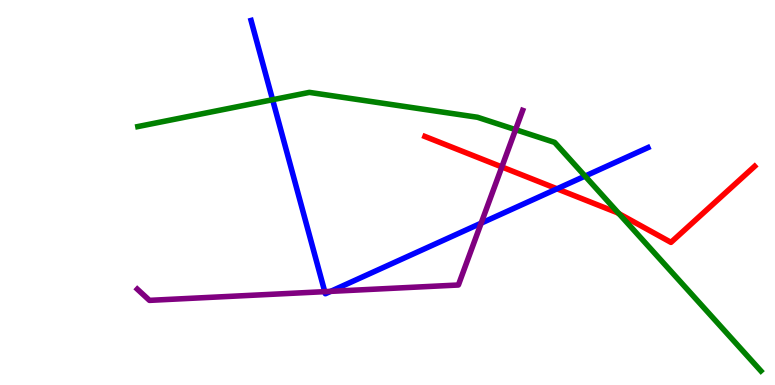[{'lines': ['blue', 'red'], 'intersections': [{'x': 7.19, 'y': 5.1}]}, {'lines': ['green', 'red'], 'intersections': [{'x': 7.99, 'y': 4.45}]}, {'lines': ['purple', 'red'], 'intersections': [{'x': 6.48, 'y': 5.66}]}, {'lines': ['blue', 'green'], 'intersections': [{'x': 3.52, 'y': 7.41}, {'x': 7.55, 'y': 5.43}]}, {'lines': ['blue', 'purple'], 'intersections': [{'x': 4.19, 'y': 2.42}, {'x': 4.27, 'y': 2.43}, {'x': 6.21, 'y': 4.2}]}, {'lines': ['green', 'purple'], 'intersections': [{'x': 6.65, 'y': 6.63}]}]